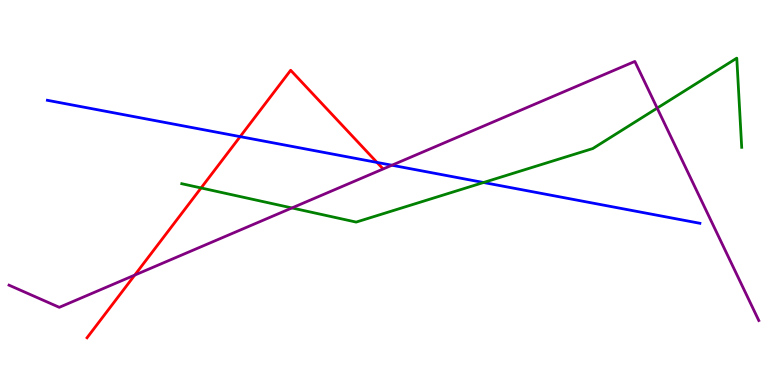[{'lines': ['blue', 'red'], 'intersections': [{'x': 3.1, 'y': 6.45}, {'x': 4.86, 'y': 5.78}]}, {'lines': ['green', 'red'], 'intersections': [{'x': 2.59, 'y': 5.12}]}, {'lines': ['purple', 'red'], 'intersections': [{'x': 1.74, 'y': 2.85}]}, {'lines': ['blue', 'green'], 'intersections': [{'x': 6.24, 'y': 5.26}]}, {'lines': ['blue', 'purple'], 'intersections': [{'x': 5.06, 'y': 5.71}]}, {'lines': ['green', 'purple'], 'intersections': [{'x': 3.77, 'y': 4.6}, {'x': 8.48, 'y': 7.19}]}]